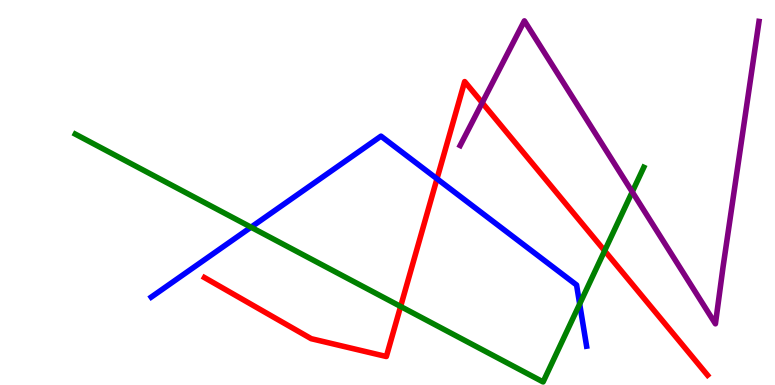[{'lines': ['blue', 'red'], 'intersections': [{'x': 5.64, 'y': 5.36}]}, {'lines': ['green', 'red'], 'intersections': [{'x': 5.17, 'y': 2.04}, {'x': 7.8, 'y': 3.49}]}, {'lines': ['purple', 'red'], 'intersections': [{'x': 6.22, 'y': 7.33}]}, {'lines': ['blue', 'green'], 'intersections': [{'x': 3.24, 'y': 4.1}, {'x': 7.48, 'y': 2.1}]}, {'lines': ['blue', 'purple'], 'intersections': []}, {'lines': ['green', 'purple'], 'intersections': [{'x': 8.16, 'y': 5.02}]}]